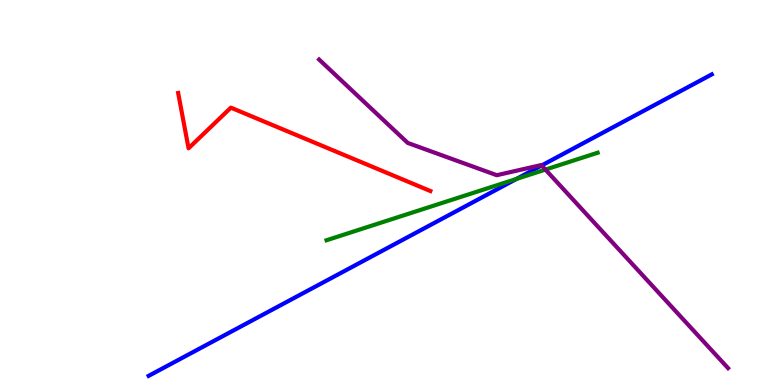[{'lines': ['blue', 'red'], 'intersections': []}, {'lines': ['green', 'red'], 'intersections': []}, {'lines': ['purple', 'red'], 'intersections': []}, {'lines': ['blue', 'green'], 'intersections': [{'x': 6.66, 'y': 5.35}]}, {'lines': ['blue', 'purple'], 'intersections': [{'x': 6.99, 'y': 5.7}]}, {'lines': ['green', 'purple'], 'intersections': [{'x': 7.04, 'y': 5.6}]}]